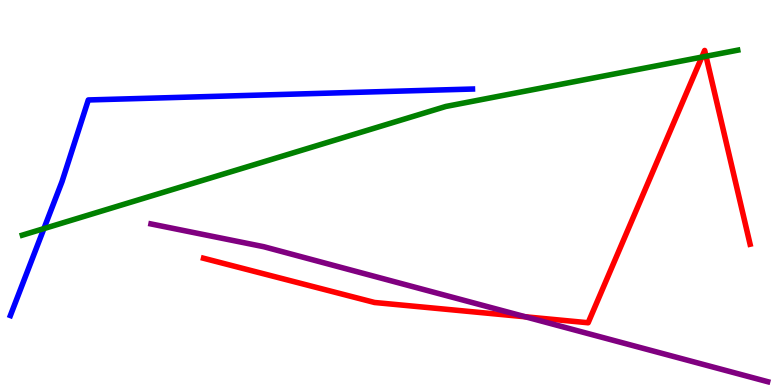[{'lines': ['blue', 'red'], 'intersections': []}, {'lines': ['green', 'red'], 'intersections': [{'x': 9.06, 'y': 8.52}, {'x': 9.11, 'y': 8.54}]}, {'lines': ['purple', 'red'], 'intersections': [{'x': 6.78, 'y': 1.77}]}, {'lines': ['blue', 'green'], 'intersections': [{'x': 0.567, 'y': 4.06}]}, {'lines': ['blue', 'purple'], 'intersections': []}, {'lines': ['green', 'purple'], 'intersections': []}]